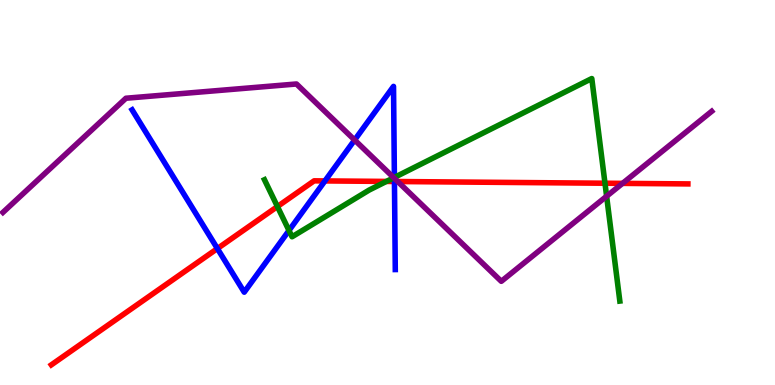[{'lines': ['blue', 'red'], 'intersections': [{'x': 2.81, 'y': 3.54}, {'x': 4.19, 'y': 5.3}, {'x': 5.09, 'y': 5.29}]}, {'lines': ['green', 'red'], 'intersections': [{'x': 3.58, 'y': 4.64}, {'x': 4.99, 'y': 5.29}, {'x': 7.81, 'y': 5.24}]}, {'lines': ['purple', 'red'], 'intersections': [{'x': 5.13, 'y': 5.29}, {'x': 8.03, 'y': 5.24}]}, {'lines': ['blue', 'green'], 'intersections': [{'x': 3.73, 'y': 4.01}, {'x': 5.09, 'y': 5.39}]}, {'lines': ['blue', 'purple'], 'intersections': [{'x': 4.58, 'y': 6.36}, {'x': 5.09, 'y': 5.37}]}, {'lines': ['green', 'purple'], 'intersections': [{'x': 5.08, 'y': 5.38}, {'x': 7.83, 'y': 4.9}]}]